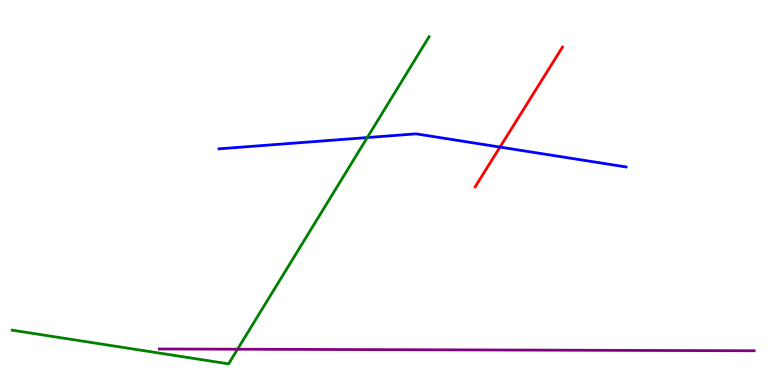[{'lines': ['blue', 'red'], 'intersections': [{'x': 6.45, 'y': 6.18}]}, {'lines': ['green', 'red'], 'intersections': []}, {'lines': ['purple', 'red'], 'intersections': []}, {'lines': ['blue', 'green'], 'intersections': [{'x': 4.74, 'y': 6.43}]}, {'lines': ['blue', 'purple'], 'intersections': []}, {'lines': ['green', 'purple'], 'intersections': [{'x': 3.06, 'y': 0.929}]}]